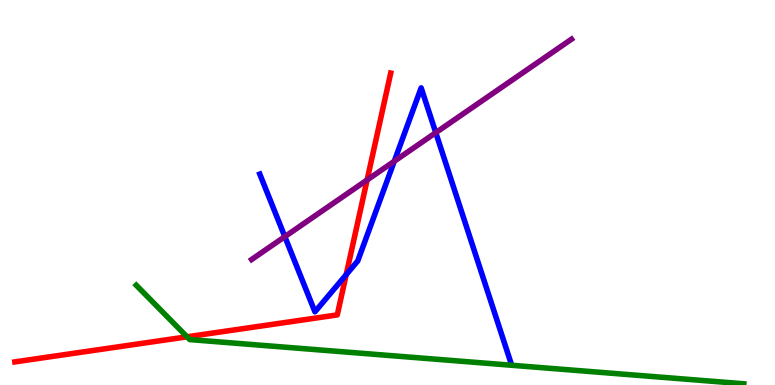[{'lines': ['blue', 'red'], 'intersections': [{'x': 4.47, 'y': 2.86}]}, {'lines': ['green', 'red'], 'intersections': [{'x': 2.41, 'y': 1.25}]}, {'lines': ['purple', 'red'], 'intersections': [{'x': 4.74, 'y': 5.33}]}, {'lines': ['blue', 'green'], 'intersections': []}, {'lines': ['blue', 'purple'], 'intersections': [{'x': 3.68, 'y': 3.85}, {'x': 5.09, 'y': 5.81}, {'x': 5.62, 'y': 6.55}]}, {'lines': ['green', 'purple'], 'intersections': []}]